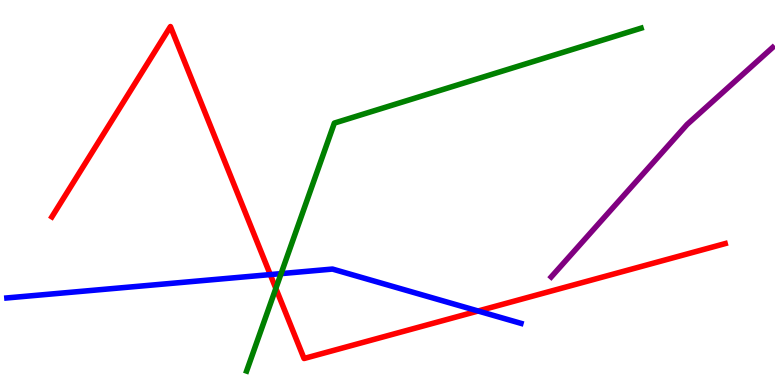[{'lines': ['blue', 'red'], 'intersections': [{'x': 3.49, 'y': 2.87}, {'x': 6.17, 'y': 1.92}]}, {'lines': ['green', 'red'], 'intersections': [{'x': 3.56, 'y': 2.51}]}, {'lines': ['purple', 'red'], 'intersections': []}, {'lines': ['blue', 'green'], 'intersections': [{'x': 3.63, 'y': 2.89}]}, {'lines': ['blue', 'purple'], 'intersections': []}, {'lines': ['green', 'purple'], 'intersections': []}]